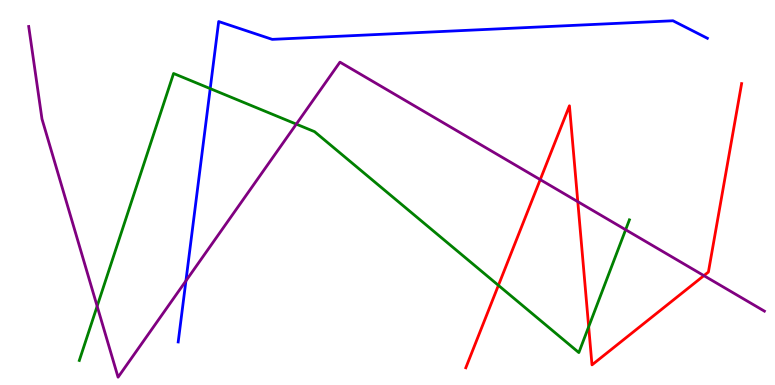[{'lines': ['blue', 'red'], 'intersections': []}, {'lines': ['green', 'red'], 'intersections': [{'x': 6.43, 'y': 2.59}, {'x': 7.6, 'y': 1.51}]}, {'lines': ['purple', 'red'], 'intersections': [{'x': 6.97, 'y': 5.33}, {'x': 7.46, 'y': 4.76}, {'x': 9.08, 'y': 2.84}]}, {'lines': ['blue', 'green'], 'intersections': [{'x': 2.71, 'y': 7.7}]}, {'lines': ['blue', 'purple'], 'intersections': [{'x': 2.4, 'y': 2.7}]}, {'lines': ['green', 'purple'], 'intersections': [{'x': 1.25, 'y': 2.05}, {'x': 3.82, 'y': 6.78}, {'x': 8.07, 'y': 4.03}]}]